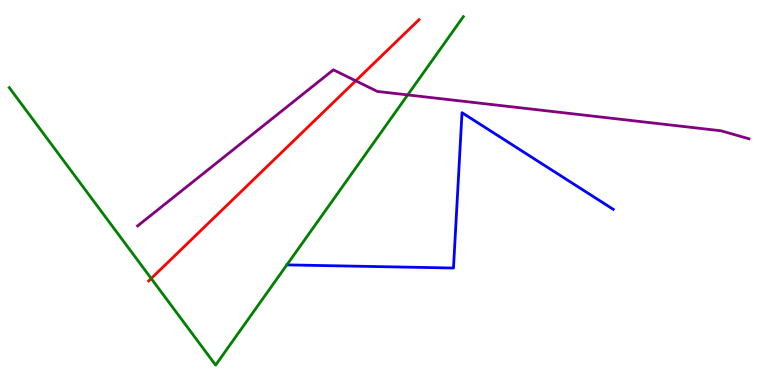[{'lines': ['blue', 'red'], 'intersections': []}, {'lines': ['green', 'red'], 'intersections': [{'x': 1.95, 'y': 2.77}]}, {'lines': ['purple', 'red'], 'intersections': [{'x': 4.59, 'y': 7.9}]}, {'lines': ['blue', 'green'], 'intersections': []}, {'lines': ['blue', 'purple'], 'intersections': []}, {'lines': ['green', 'purple'], 'intersections': [{'x': 5.26, 'y': 7.53}]}]